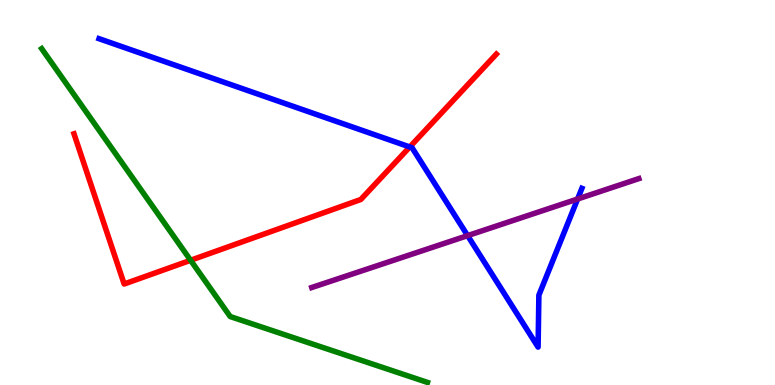[{'lines': ['blue', 'red'], 'intersections': [{'x': 5.29, 'y': 6.18}]}, {'lines': ['green', 'red'], 'intersections': [{'x': 2.46, 'y': 3.24}]}, {'lines': ['purple', 'red'], 'intersections': []}, {'lines': ['blue', 'green'], 'intersections': []}, {'lines': ['blue', 'purple'], 'intersections': [{'x': 6.03, 'y': 3.88}, {'x': 7.45, 'y': 4.83}]}, {'lines': ['green', 'purple'], 'intersections': []}]